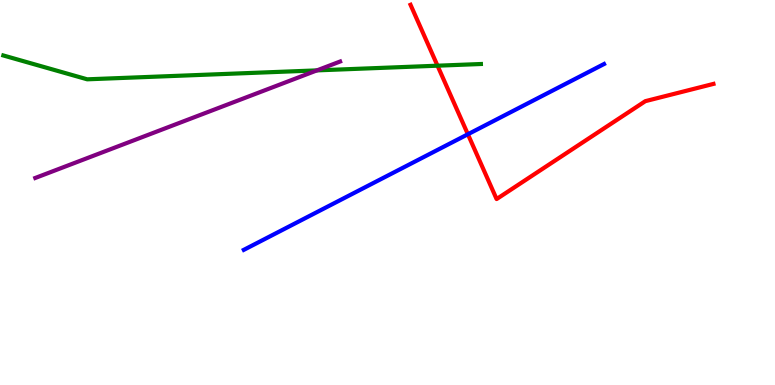[{'lines': ['blue', 'red'], 'intersections': [{'x': 6.04, 'y': 6.51}]}, {'lines': ['green', 'red'], 'intersections': [{'x': 5.65, 'y': 8.29}]}, {'lines': ['purple', 'red'], 'intersections': []}, {'lines': ['blue', 'green'], 'intersections': []}, {'lines': ['blue', 'purple'], 'intersections': []}, {'lines': ['green', 'purple'], 'intersections': [{'x': 4.09, 'y': 8.17}]}]